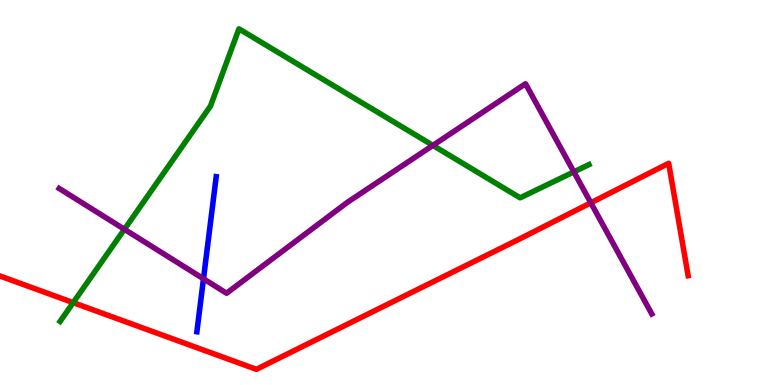[{'lines': ['blue', 'red'], 'intersections': []}, {'lines': ['green', 'red'], 'intersections': [{'x': 0.944, 'y': 2.14}]}, {'lines': ['purple', 'red'], 'intersections': [{'x': 7.62, 'y': 4.73}]}, {'lines': ['blue', 'green'], 'intersections': []}, {'lines': ['blue', 'purple'], 'intersections': [{'x': 2.63, 'y': 2.76}]}, {'lines': ['green', 'purple'], 'intersections': [{'x': 1.61, 'y': 4.04}, {'x': 5.59, 'y': 6.22}, {'x': 7.4, 'y': 5.54}]}]